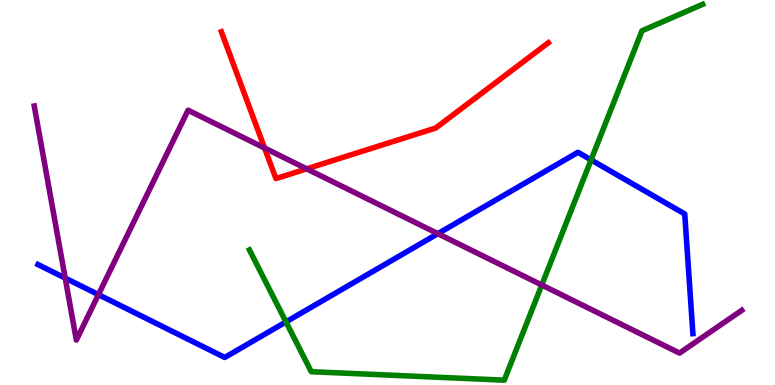[{'lines': ['blue', 'red'], 'intersections': []}, {'lines': ['green', 'red'], 'intersections': []}, {'lines': ['purple', 'red'], 'intersections': [{'x': 3.41, 'y': 6.16}, {'x': 3.96, 'y': 5.61}]}, {'lines': ['blue', 'green'], 'intersections': [{'x': 3.69, 'y': 1.64}, {'x': 7.63, 'y': 5.85}]}, {'lines': ['blue', 'purple'], 'intersections': [{'x': 0.841, 'y': 2.78}, {'x': 1.27, 'y': 2.35}, {'x': 5.65, 'y': 3.93}]}, {'lines': ['green', 'purple'], 'intersections': [{'x': 6.99, 'y': 2.6}]}]